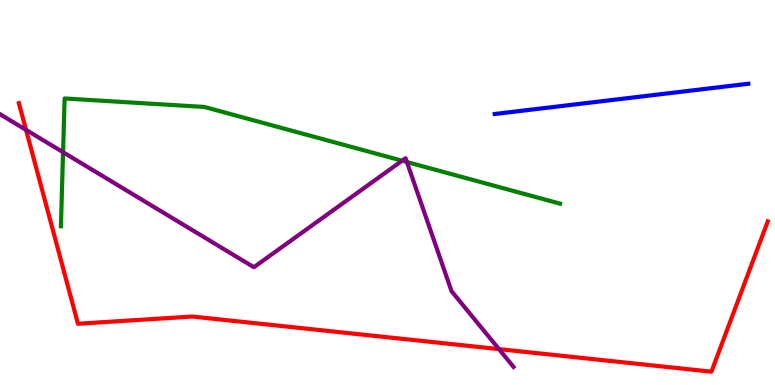[{'lines': ['blue', 'red'], 'intersections': []}, {'lines': ['green', 'red'], 'intersections': []}, {'lines': ['purple', 'red'], 'intersections': [{'x': 0.336, 'y': 6.63}, {'x': 6.44, 'y': 0.932}]}, {'lines': ['blue', 'green'], 'intersections': []}, {'lines': ['blue', 'purple'], 'intersections': []}, {'lines': ['green', 'purple'], 'intersections': [{'x': 0.814, 'y': 6.05}, {'x': 5.19, 'y': 5.83}, {'x': 5.25, 'y': 5.79}]}]